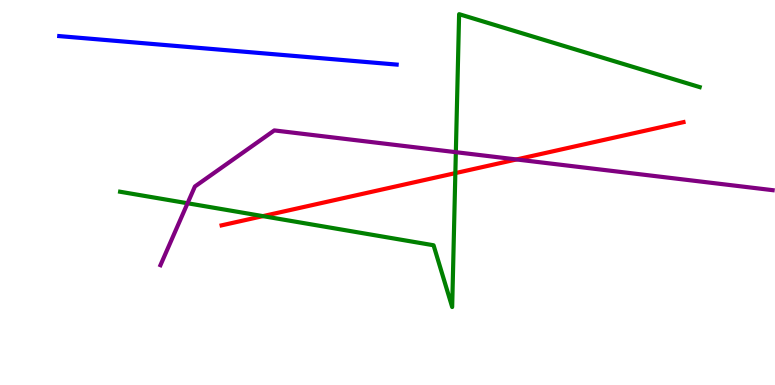[{'lines': ['blue', 'red'], 'intersections': []}, {'lines': ['green', 'red'], 'intersections': [{'x': 3.39, 'y': 4.39}, {'x': 5.88, 'y': 5.5}]}, {'lines': ['purple', 'red'], 'intersections': [{'x': 6.66, 'y': 5.86}]}, {'lines': ['blue', 'green'], 'intersections': []}, {'lines': ['blue', 'purple'], 'intersections': []}, {'lines': ['green', 'purple'], 'intersections': [{'x': 2.42, 'y': 4.72}, {'x': 5.88, 'y': 6.05}]}]